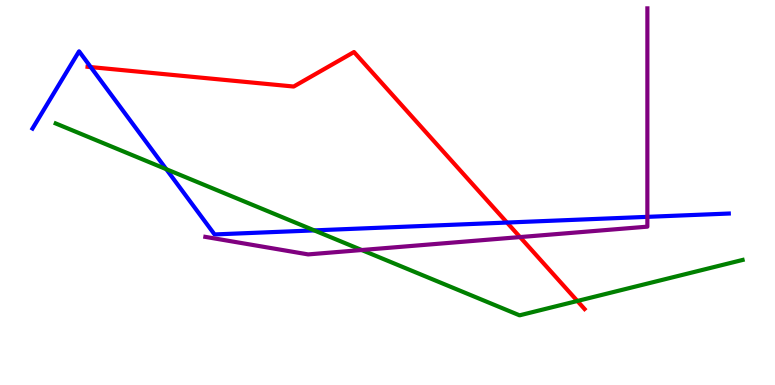[{'lines': ['blue', 'red'], 'intersections': [{'x': 1.17, 'y': 8.26}, {'x': 6.54, 'y': 4.22}]}, {'lines': ['green', 'red'], 'intersections': [{'x': 7.45, 'y': 2.18}]}, {'lines': ['purple', 'red'], 'intersections': [{'x': 6.71, 'y': 3.84}]}, {'lines': ['blue', 'green'], 'intersections': [{'x': 2.15, 'y': 5.61}, {'x': 4.05, 'y': 4.02}]}, {'lines': ['blue', 'purple'], 'intersections': [{'x': 8.35, 'y': 4.37}]}, {'lines': ['green', 'purple'], 'intersections': [{'x': 4.67, 'y': 3.51}]}]